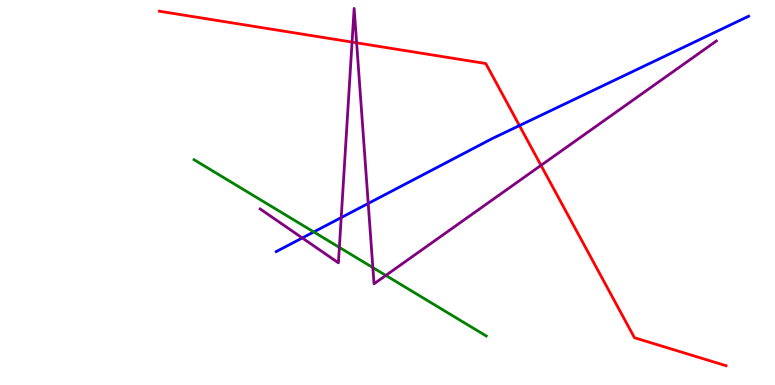[{'lines': ['blue', 'red'], 'intersections': [{'x': 6.7, 'y': 6.74}]}, {'lines': ['green', 'red'], 'intersections': []}, {'lines': ['purple', 'red'], 'intersections': [{'x': 4.54, 'y': 8.91}, {'x': 4.6, 'y': 8.89}, {'x': 6.98, 'y': 5.7}]}, {'lines': ['blue', 'green'], 'intersections': [{'x': 4.05, 'y': 3.98}]}, {'lines': ['blue', 'purple'], 'intersections': [{'x': 3.9, 'y': 3.82}, {'x': 4.4, 'y': 4.35}, {'x': 4.75, 'y': 4.72}]}, {'lines': ['green', 'purple'], 'intersections': [{'x': 4.38, 'y': 3.57}, {'x': 4.81, 'y': 3.05}, {'x': 4.98, 'y': 2.85}]}]